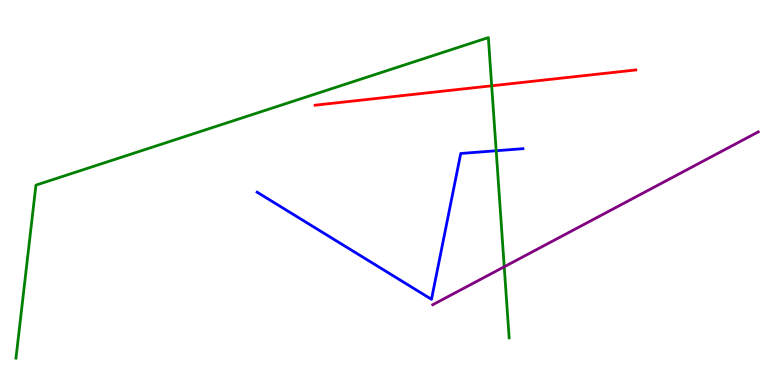[{'lines': ['blue', 'red'], 'intersections': []}, {'lines': ['green', 'red'], 'intersections': [{'x': 6.34, 'y': 7.77}]}, {'lines': ['purple', 'red'], 'intersections': []}, {'lines': ['blue', 'green'], 'intersections': [{'x': 6.4, 'y': 6.08}]}, {'lines': ['blue', 'purple'], 'intersections': []}, {'lines': ['green', 'purple'], 'intersections': [{'x': 6.51, 'y': 3.07}]}]